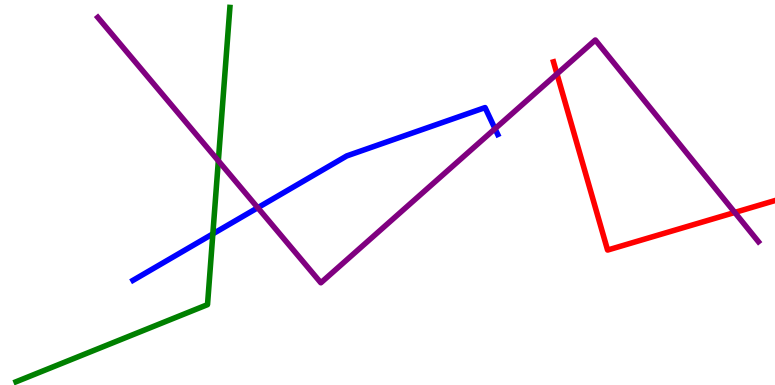[{'lines': ['blue', 'red'], 'intersections': []}, {'lines': ['green', 'red'], 'intersections': []}, {'lines': ['purple', 'red'], 'intersections': [{'x': 7.19, 'y': 8.08}, {'x': 9.48, 'y': 4.48}]}, {'lines': ['blue', 'green'], 'intersections': [{'x': 2.75, 'y': 3.93}]}, {'lines': ['blue', 'purple'], 'intersections': [{'x': 3.33, 'y': 4.6}, {'x': 6.39, 'y': 6.66}]}, {'lines': ['green', 'purple'], 'intersections': [{'x': 2.82, 'y': 5.82}]}]